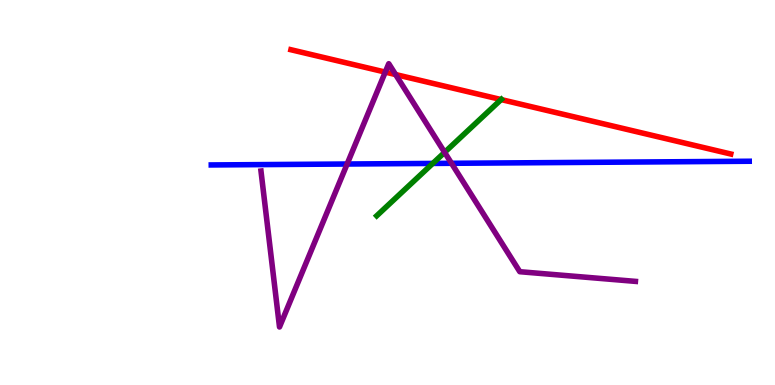[{'lines': ['blue', 'red'], 'intersections': []}, {'lines': ['green', 'red'], 'intersections': [{'x': 6.47, 'y': 7.41}]}, {'lines': ['purple', 'red'], 'intersections': [{'x': 4.97, 'y': 8.13}, {'x': 5.1, 'y': 8.06}]}, {'lines': ['blue', 'green'], 'intersections': [{'x': 5.58, 'y': 5.76}]}, {'lines': ['blue', 'purple'], 'intersections': [{'x': 4.48, 'y': 5.74}, {'x': 5.83, 'y': 5.76}]}, {'lines': ['green', 'purple'], 'intersections': [{'x': 5.74, 'y': 6.04}]}]